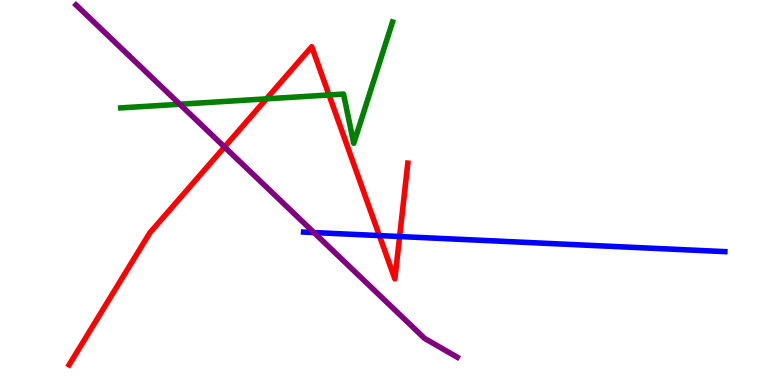[{'lines': ['blue', 'red'], 'intersections': [{'x': 4.89, 'y': 3.88}, {'x': 5.16, 'y': 3.86}]}, {'lines': ['green', 'red'], 'intersections': [{'x': 3.44, 'y': 7.43}, {'x': 4.25, 'y': 7.53}]}, {'lines': ['purple', 'red'], 'intersections': [{'x': 2.9, 'y': 6.18}]}, {'lines': ['blue', 'green'], 'intersections': []}, {'lines': ['blue', 'purple'], 'intersections': [{'x': 4.05, 'y': 3.96}]}, {'lines': ['green', 'purple'], 'intersections': [{'x': 2.32, 'y': 7.29}]}]